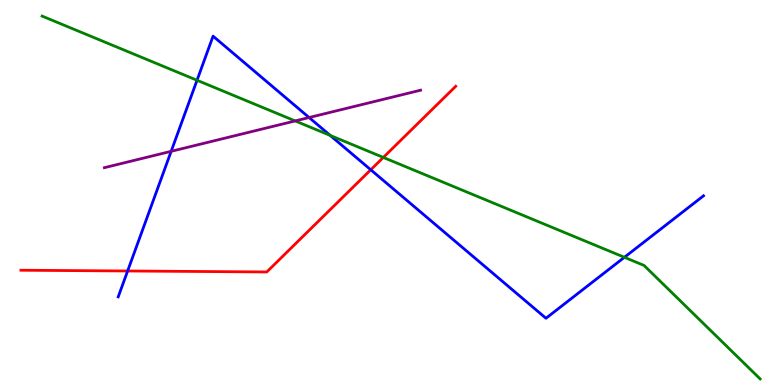[{'lines': ['blue', 'red'], 'intersections': [{'x': 1.65, 'y': 2.96}, {'x': 4.78, 'y': 5.59}]}, {'lines': ['green', 'red'], 'intersections': [{'x': 4.95, 'y': 5.91}]}, {'lines': ['purple', 'red'], 'intersections': []}, {'lines': ['blue', 'green'], 'intersections': [{'x': 2.54, 'y': 7.92}, {'x': 4.26, 'y': 6.48}, {'x': 8.06, 'y': 3.32}]}, {'lines': ['blue', 'purple'], 'intersections': [{'x': 2.21, 'y': 6.07}, {'x': 3.99, 'y': 6.95}]}, {'lines': ['green', 'purple'], 'intersections': [{'x': 3.81, 'y': 6.86}]}]